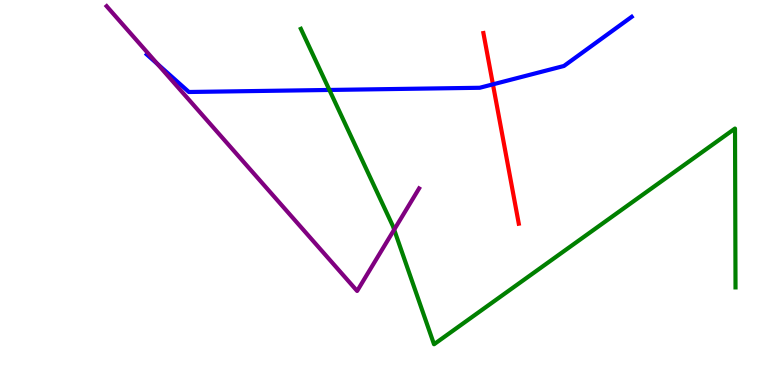[{'lines': ['blue', 'red'], 'intersections': [{'x': 6.36, 'y': 7.81}]}, {'lines': ['green', 'red'], 'intersections': []}, {'lines': ['purple', 'red'], 'intersections': []}, {'lines': ['blue', 'green'], 'intersections': [{'x': 4.25, 'y': 7.66}]}, {'lines': ['blue', 'purple'], 'intersections': [{'x': 2.03, 'y': 8.34}]}, {'lines': ['green', 'purple'], 'intersections': [{'x': 5.09, 'y': 4.03}]}]